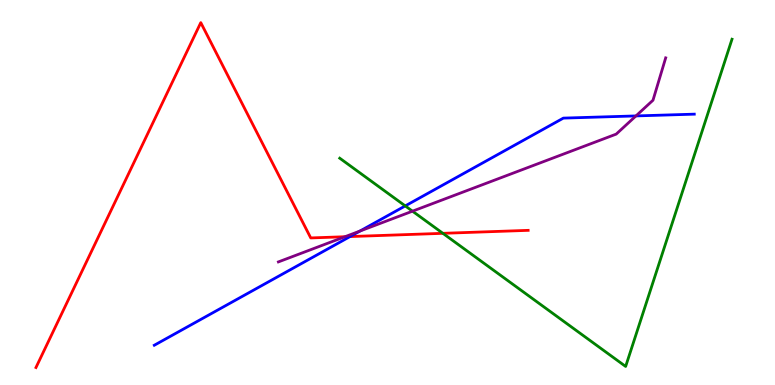[{'lines': ['blue', 'red'], 'intersections': [{'x': 4.52, 'y': 3.86}]}, {'lines': ['green', 'red'], 'intersections': [{'x': 5.71, 'y': 3.94}]}, {'lines': ['purple', 'red'], 'intersections': [{'x': 4.45, 'y': 3.85}]}, {'lines': ['blue', 'green'], 'intersections': [{'x': 5.23, 'y': 4.65}]}, {'lines': ['blue', 'purple'], 'intersections': [{'x': 4.64, 'y': 4.0}, {'x': 8.21, 'y': 6.99}]}, {'lines': ['green', 'purple'], 'intersections': [{'x': 5.32, 'y': 4.51}]}]